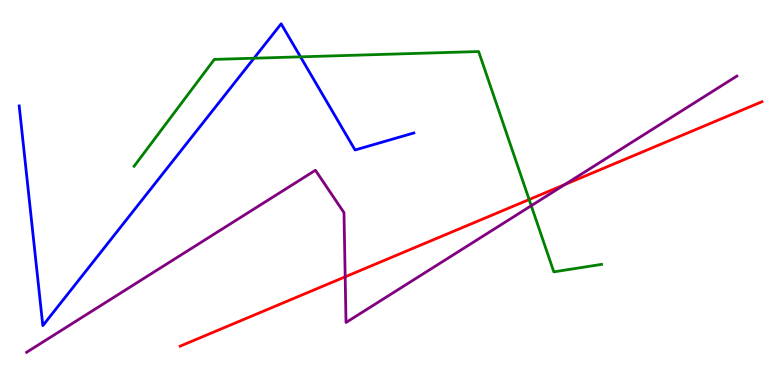[{'lines': ['blue', 'red'], 'intersections': []}, {'lines': ['green', 'red'], 'intersections': [{'x': 6.83, 'y': 4.82}]}, {'lines': ['purple', 'red'], 'intersections': [{'x': 4.45, 'y': 2.81}, {'x': 7.29, 'y': 5.21}]}, {'lines': ['blue', 'green'], 'intersections': [{'x': 3.28, 'y': 8.49}, {'x': 3.88, 'y': 8.52}]}, {'lines': ['blue', 'purple'], 'intersections': []}, {'lines': ['green', 'purple'], 'intersections': [{'x': 6.85, 'y': 4.66}]}]